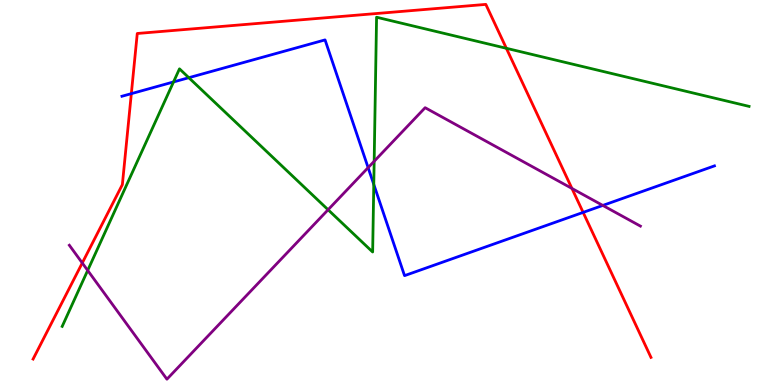[{'lines': ['blue', 'red'], 'intersections': [{'x': 1.69, 'y': 7.57}, {'x': 7.52, 'y': 4.48}]}, {'lines': ['green', 'red'], 'intersections': [{'x': 6.53, 'y': 8.75}]}, {'lines': ['purple', 'red'], 'intersections': [{'x': 1.06, 'y': 3.17}, {'x': 7.38, 'y': 5.11}]}, {'lines': ['blue', 'green'], 'intersections': [{'x': 2.24, 'y': 7.87}, {'x': 2.44, 'y': 7.98}, {'x': 4.82, 'y': 5.21}]}, {'lines': ['blue', 'purple'], 'intersections': [{'x': 4.75, 'y': 5.65}, {'x': 7.78, 'y': 4.66}]}, {'lines': ['green', 'purple'], 'intersections': [{'x': 1.13, 'y': 2.98}, {'x': 4.23, 'y': 4.55}, {'x': 4.83, 'y': 5.81}]}]